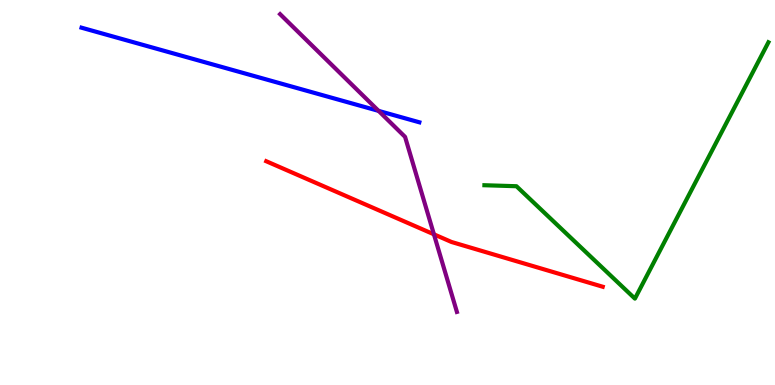[{'lines': ['blue', 'red'], 'intersections': []}, {'lines': ['green', 'red'], 'intersections': []}, {'lines': ['purple', 'red'], 'intersections': [{'x': 5.6, 'y': 3.91}]}, {'lines': ['blue', 'green'], 'intersections': []}, {'lines': ['blue', 'purple'], 'intersections': [{'x': 4.89, 'y': 7.12}]}, {'lines': ['green', 'purple'], 'intersections': []}]